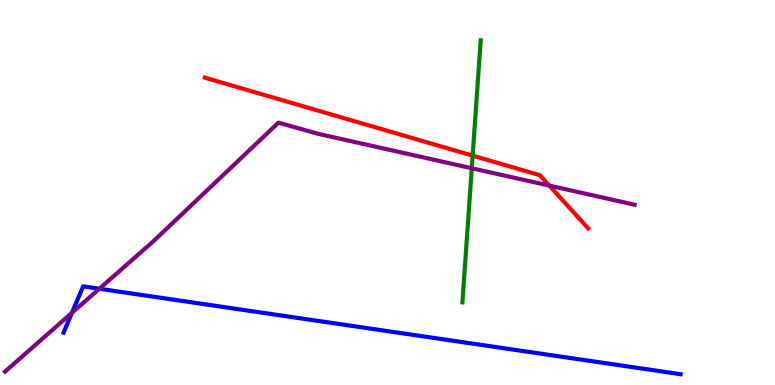[{'lines': ['blue', 'red'], 'intersections': []}, {'lines': ['green', 'red'], 'intersections': [{'x': 6.1, 'y': 5.96}]}, {'lines': ['purple', 'red'], 'intersections': [{'x': 7.09, 'y': 5.18}]}, {'lines': ['blue', 'green'], 'intersections': []}, {'lines': ['blue', 'purple'], 'intersections': [{'x': 0.928, 'y': 1.88}, {'x': 1.28, 'y': 2.5}]}, {'lines': ['green', 'purple'], 'intersections': [{'x': 6.09, 'y': 5.63}]}]